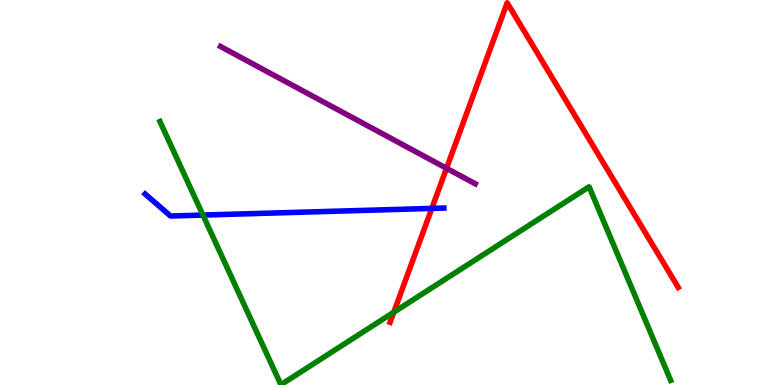[{'lines': ['blue', 'red'], 'intersections': [{'x': 5.57, 'y': 4.59}]}, {'lines': ['green', 'red'], 'intersections': [{'x': 5.08, 'y': 1.89}]}, {'lines': ['purple', 'red'], 'intersections': [{'x': 5.76, 'y': 5.63}]}, {'lines': ['blue', 'green'], 'intersections': [{'x': 2.62, 'y': 4.41}]}, {'lines': ['blue', 'purple'], 'intersections': []}, {'lines': ['green', 'purple'], 'intersections': []}]